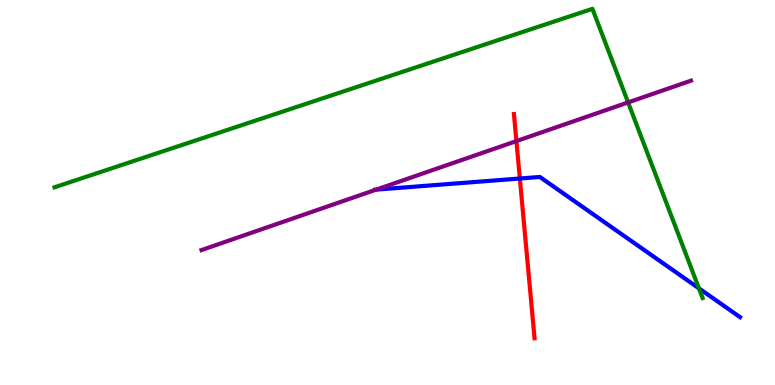[{'lines': ['blue', 'red'], 'intersections': [{'x': 6.71, 'y': 5.36}]}, {'lines': ['green', 'red'], 'intersections': []}, {'lines': ['purple', 'red'], 'intersections': [{'x': 6.66, 'y': 6.34}]}, {'lines': ['blue', 'green'], 'intersections': [{'x': 9.02, 'y': 2.51}]}, {'lines': ['blue', 'purple'], 'intersections': [{'x': 4.85, 'y': 5.07}]}, {'lines': ['green', 'purple'], 'intersections': [{'x': 8.1, 'y': 7.34}]}]